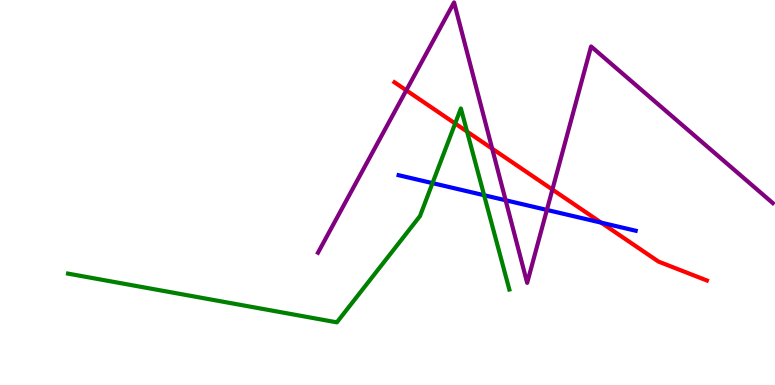[{'lines': ['blue', 'red'], 'intersections': [{'x': 7.76, 'y': 4.22}]}, {'lines': ['green', 'red'], 'intersections': [{'x': 5.87, 'y': 6.79}, {'x': 6.03, 'y': 6.58}]}, {'lines': ['purple', 'red'], 'intersections': [{'x': 5.24, 'y': 7.65}, {'x': 6.35, 'y': 6.14}, {'x': 7.13, 'y': 5.08}]}, {'lines': ['blue', 'green'], 'intersections': [{'x': 5.58, 'y': 5.24}, {'x': 6.25, 'y': 4.93}]}, {'lines': ['blue', 'purple'], 'intersections': [{'x': 6.52, 'y': 4.8}, {'x': 7.06, 'y': 4.55}]}, {'lines': ['green', 'purple'], 'intersections': []}]